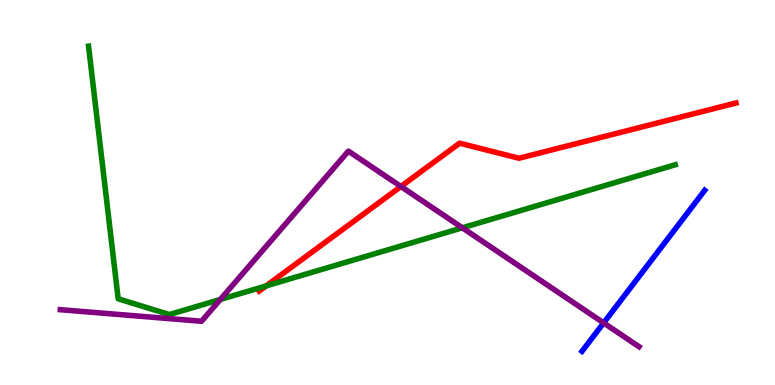[{'lines': ['blue', 'red'], 'intersections': []}, {'lines': ['green', 'red'], 'intersections': [{'x': 3.43, 'y': 2.57}]}, {'lines': ['purple', 'red'], 'intersections': [{'x': 5.17, 'y': 5.16}]}, {'lines': ['blue', 'green'], 'intersections': []}, {'lines': ['blue', 'purple'], 'intersections': [{'x': 7.79, 'y': 1.61}]}, {'lines': ['green', 'purple'], 'intersections': [{'x': 2.84, 'y': 2.22}, {'x': 5.97, 'y': 4.08}]}]